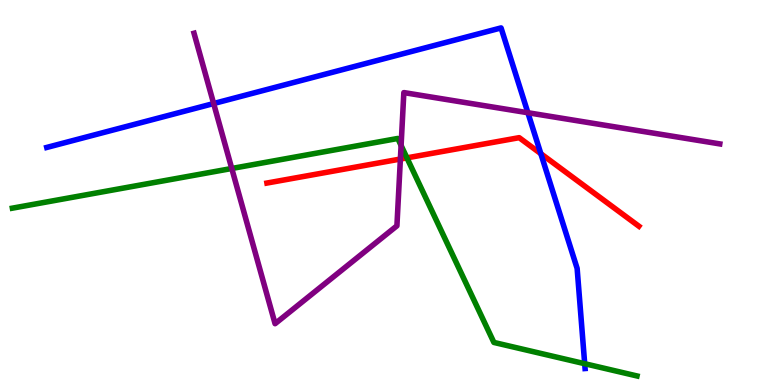[{'lines': ['blue', 'red'], 'intersections': [{'x': 6.98, 'y': 6.01}]}, {'lines': ['green', 'red'], 'intersections': [{'x': 5.25, 'y': 5.9}]}, {'lines': ['purple', 'red'], 'intersections': [{'x': 5.17, 'y': 5.87}]}, {'lines': ['blue', 'green'], 'intersections': [{'x': 7.54, 'y': 0.553}]}, {'lines': ['blue', 'purple'], 'intersections': [{'x': 2.76, 'y': 7.31}, {'x': 6.81, 'y': 7.07}]}, {'lines': ['green', 'purple'], 'intersections': [{'x': 2.99, 'y': 5.62}, {'x': 5.18, 'y': 6.22}]}]